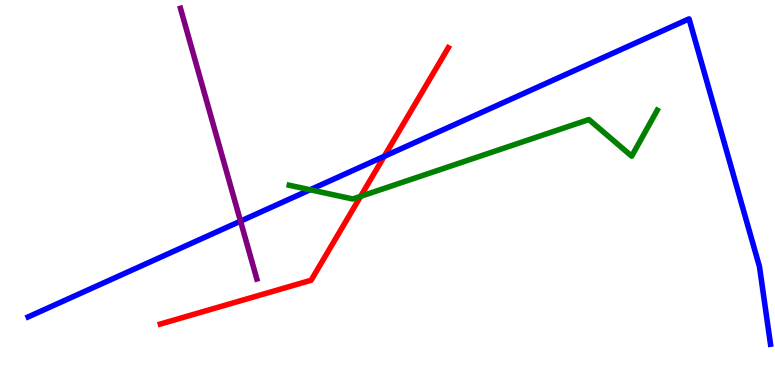[{'lines': ['blue', 'red'], 'intersections': [{'x': 4.96, 'y': 5.94}]}, {'lines': ['green', 'red'], 'intersections': [{'x': 4.65, 'y': 4.9}]}, {'lines': ['purple', 'red'], 'intersections': []}, {'lines': ['blue', 'green'], 'intersections': [{'x': 4.0, 'y': 5.07}]}, {'lines': ['blue', 'purple'], 'intersections': [{'x': 3.1, 'y': 4.26}]}, {'lines': ['green', 'purple'], 'intersections': []}]